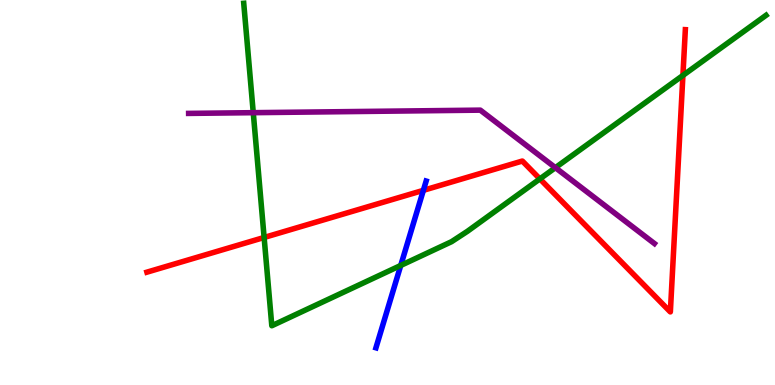[{'lines': ['blue', 'red'], 'intersections': [{'x': 5.46, 'y': 5.06}]}, {'lines': ['green', 'red'], 'intersections': [{'x': 3.41, 'y': 3.83}, {'x': 6.97, 'y': 5.35}, {'x': 8.81, 'y': 8.04}]}, {'lines': ['purple', 'red'], 'intersections': []}, {'lines': ['blue', 'green'], 'intersections': [{'x': 5.17, 'y': 3.11}]}, {'lines': ['blue', 'purple'], 'intersections': []}, {'lines': ['green', 'purple'], 'intersections': [{'x': 3.27, 'y': 7.07}, {'x': 7.17, 'y': 5.64}]}]